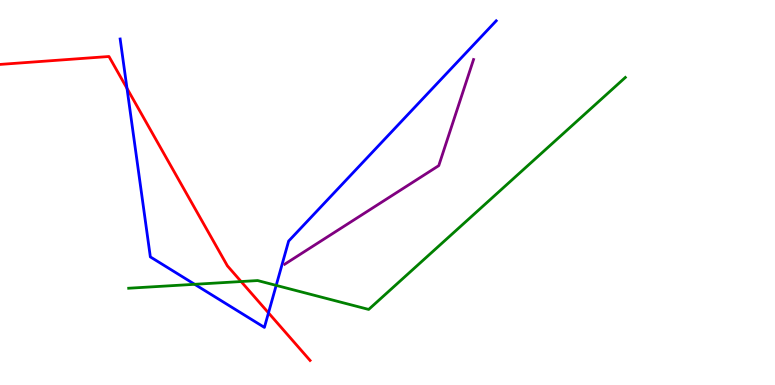[{'lines': ['blue', 'red'], 'intersections': [{'x': 1.64, 'y': 7.7}, {'x': 3.46, 'y': 1.87}]}, {'lines': ['green', 'red'], 'intersections': [{'x': 3.11, 'y': 2.69}]}, {'lines': ['purple', 'red'], 'intersections': []}, {'lines': ['blue', 'green'], 'intersections': [{'x': 2.51, 'y': 2.62}, {'x': 3.56, 'y': 2.59}]}, {'lines': ['blue', 'purple'], 'intersections': []}, {'lines': ['green', 'purple'], 'intersections': []}]